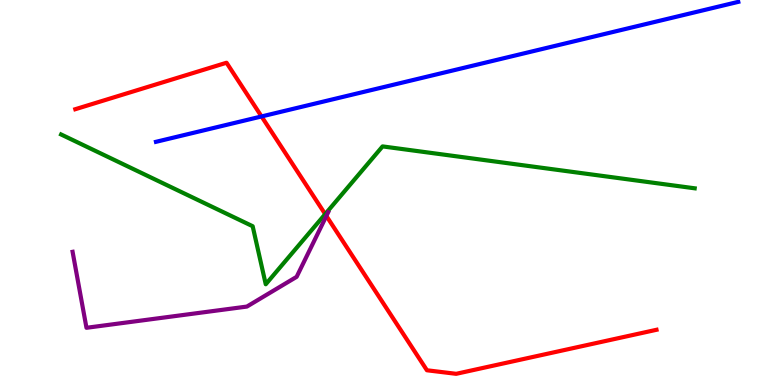[{'lines': ['blue', 'red'], 'intersections': [{'x': 3.37, 'y': 6.98}]}, {'lines': ['green', 'red'], 'intersections': [{'x': 4.2, 'y': 4.44}]}, {'lines': ['purple', 'red'], 'intersections': [{'x': 4.21, 'y': 4.39}]}, {'lines': ['blue', 'green'], 'intersections': []}, {'lines': ['blue', 'purple'], 'intersections': []}, {'lines': ['green', 'purple'], 'intersections': []}]